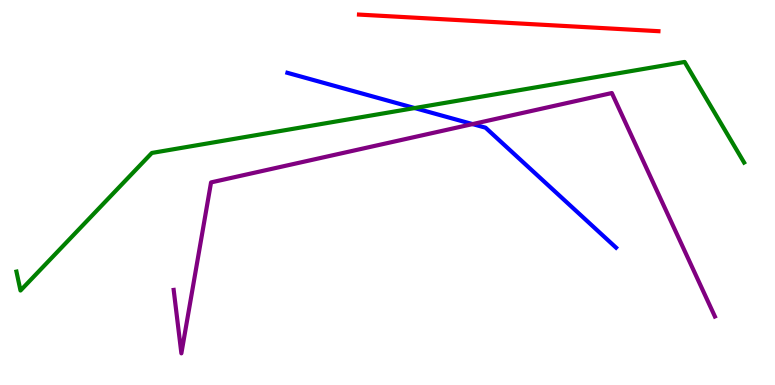[{'lines': ['blue', 'red'], 'intersections': []}, {'lines': ['green', 'red'], 'intersections': []}, {'lines': ['purple', 'red'], 'intersections': []}, {'lines': ['blue', 'green'], 'intersections': [{'x': 5.35, 'y': 7.19}]}, {'lines': ['blue', 'purple'], 'intersections': [{'x': 6.1, 'y': 6.78}]}, {'lines': ['green', 'purple'], 'intersections': []}]